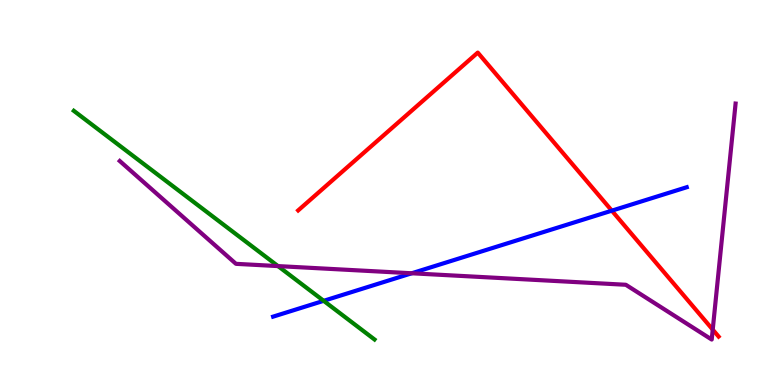[{'lines': ['blue', 'red'], 'intersections': [{'x': 7.89, 'y': 4.53}]}, {'lines': ['green', 'red'], 'intersections': []}, {'lines': ['purple', 'red'], 'intersections': [{'x': 9.2, 'y': 1.44}]}, {'lines': ['blue', 'green'], 'intersections': [{'x': 4.18, 'y': 2.19}]}, {'lines': ['blue', 'purple'], 'intersections': [{'x': 5.31, 'y': 2.9}]}, {'lines': ['green', 'purple'], 'intersections': [{'x': 3.59, 'y': 3.09}]}]